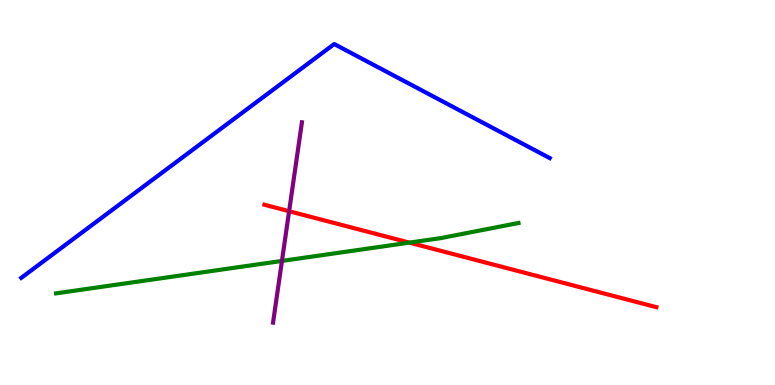[{'lines': ['blue', 'red'], 'intersections': []}, {'lines': ['green', 'red'], 'intersections': [{'x': 5.28, 'y': 3.7}]}, {'lines': ['purple', 'red'], 'intersections': [{'x': 3.73, 'y': 4.51}]}, {'lines': ['blue', 'green'], 'intersections': []}, {'lines': ['blue', 'purple'], 'intersections': []}, {'lines': ['green', 'purple'], 'intersections': [{'x': 3.64, 'y': 3.22}]}]